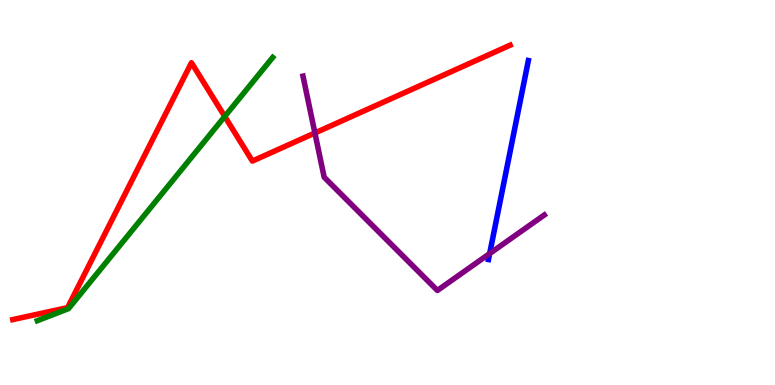[{'lines': ['blue', 'red'], 'intersections': []}, {'lines': ['green', 'red'], 'intersections': [{'x': 2.9, 'y': 6.98}]}, {'lines': ['purple', 'red'], 'intersections': [{'x': 4.06, 'y': 6.55}]}, {'lines': ['blue', 'green'], 'intersections': []}, {'lines': ['blue', 'purple'], 'intersections': [{'x': 6.32, 'y': 3.41}]}, {'lines': ['green', 'purple'], 'intersections': []}]